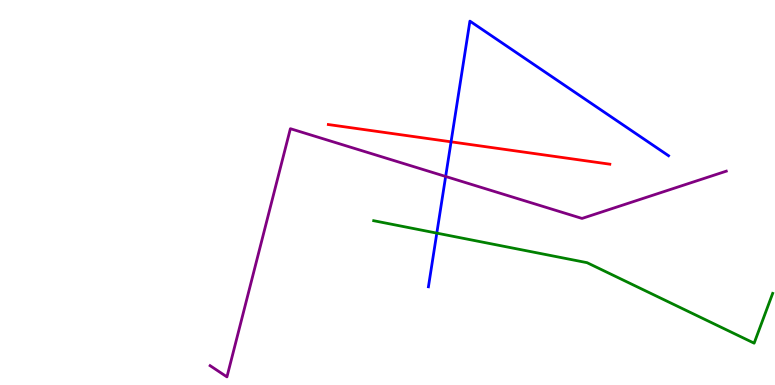[{'lines': ['blue', 'red'], 'intersections': [{'x': 5.82, 'y': 6.32}]}, {'lines': ['green', 'red'], 'intersections': []}, {'lines': ['purple', 'red'], 'intersections': []}, {'lines': ['blue', 'green'], 'intersections': [{'x': 5.64, 'y': 3.94}]}, {'lines': ['blue', 'purple'], 'intersections': [{'x': 5.75, 'y': 5.42}]}, {'lines': ['green', 'purple'], 'intersections': []}]